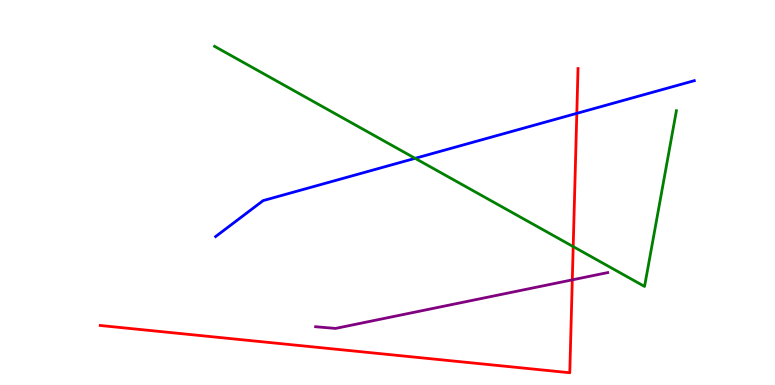[{'lines': ['blue', 'red'], 'intersections': [{'x': 7.44, 'y': 7.06}]}, {'lines': ['green', 'red'], 'intersections': [{'x': 7.4, 'y': 3.59}]}, {'lines': ['purple', 'red'], 'intersections': [{'x': 7.38, 'y': 2.73}]}, {'lines': ['blue', 'green'], 'intersections': [{'x': 5.36, 'y': 5.89}]}, {'lines': ['blue', 'purple'], 'intersections': []}, {'lines': ['green', 'purple'], 'intersections': []}]